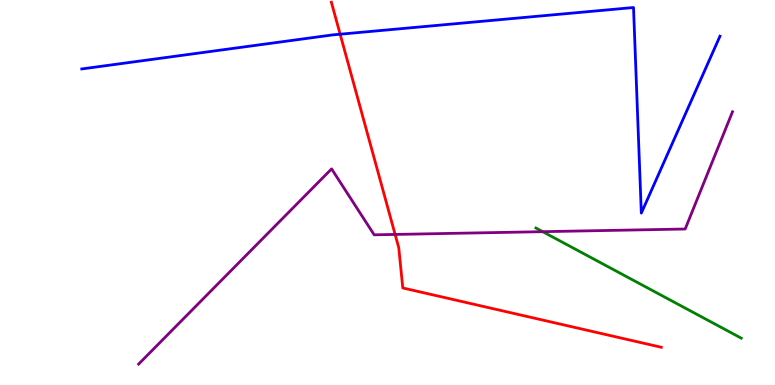[{'lines': ['blue', 'red'], 'intersections': [{'x': 4.39, 'y': 9.11}]}, {'lines': ['green', 'red'], 'intersections': []}, {'lines': ['purple', 'red'], 'intersections': [{'x': 5.1, 'y': 3.91}]}, {'lines': ['blue', 'green'], 'intersections': []}, {'lines': ['blue', 'purple'], 'intersections': []}, {'lines': ['green', 'purple'], 'intersections': [{'x': 7.0, 'y': 3.98}]}]